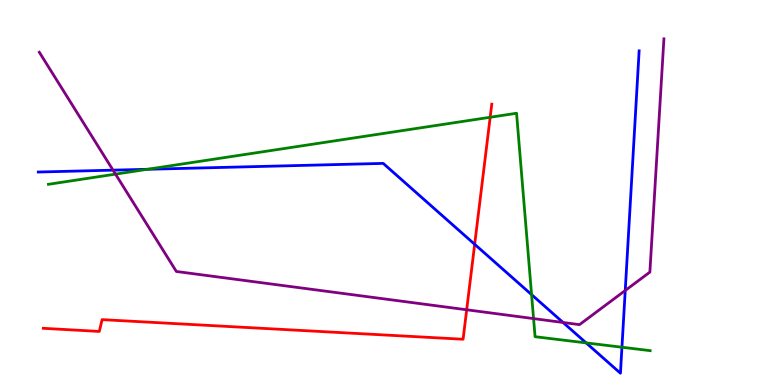[{'lines': ['blue', 'red'], 'intersections': [{'x': 6.12, 'y': 3.65}]}, {'lines': ['green', 'red'], 'intersections': [{'x': 6.32, 'y': 6.95}]}, {'lines': ['purple', 'red'], 'intersections': [{'x': 6.02, 'y': 1.95}]}, {'lines': ['blue', 'green'], 'intersections': [{'x': 1.9, 'y': 5.6}, {'x': 6.86, 'y': 2.35}, {'x': 7.56, 'y': 1.09}, {'x': 8.03, 'y': 0.981}]}, {'lines': ['blue', 'purple'], 'intersections': [{'x': 1.46, 'y': 5.58}, {'x': 7.27, 'y': 1.62}, {'x': 8.07, 'y': 2.45}]}, {'lines': ['green', 'purple'], 'intersections': [{'x': 1.49, 'y': 5.48}, {'x': 6.88, 'y': 1.72}]}]